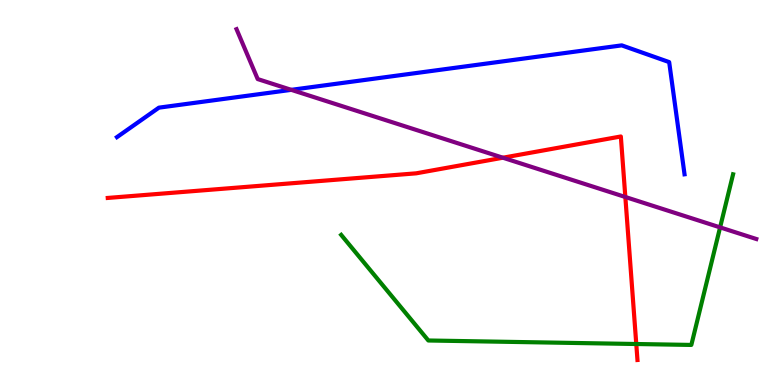[{'lines': ['blue', 'red'], 'intersections': []}, {'lines': ['green', 'red'], 'intersections': [{'x': 8.21, 'y': 1.06}]}, {'lines': ['purple', 'red'], 'intersections': [{'x': 6.49, 'y': 5.9}, {'x': 8.07, 'y': 4.88}]}, {'lines': ['blue', 'green'], 'intersections': []}, {'lines': ['blue', 'purple'], 'intersections': [{'x': 3.76, 'y': 7.67}]}, {'lines': ['green', 'purple'], 'intersections': [{'x': 9.29, 'y': 4.09}]}]